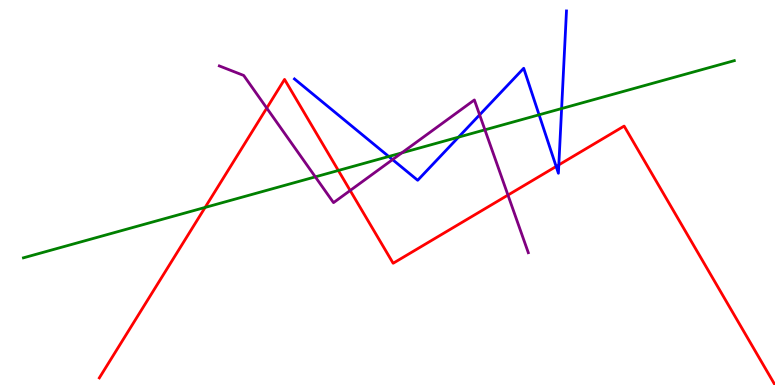[{'lines': ['blue', 'red'], 'intersections': [{'x': 7.18, 'y': 5.68}, {'x': 7.21, 'y': 5.72}]}, {'lines': ['green', 'red'], 'intersections': [{'x': 2.65, 'y': 4.61}, {'x': 4.37, 'y': 5.57}]}, {'lines': ['purple', 'red'], 'intersections': [{'x': 3.44, 'y': 7.19}, {'x': 4.52, 'y': 5.05}, {'x': 6.55, 'y': 4.93}]}, {'lines': ['blue', 'green'], 'intersections': [{'x': 5.02, 'y': 5.94}, {'x': 5.92, 'y': 6.44}, {'x': 6.96, 'y': 7.02}, {'x': 7.25, 'y': 7.18}]}, {'lines': ['blue', 'purple'], 'intersections': [{'x': 5.07, 'y': 5.85}, {'x': 6.19, 'y': 7.02}]}, {'lines': ['green', 'purple'], 'intersections': [{'x': 4.07, 'y': 5.41}, {'x': 5.18, 'y': 6.03}, {'x': 6.26, 'y': 6.63}]}]